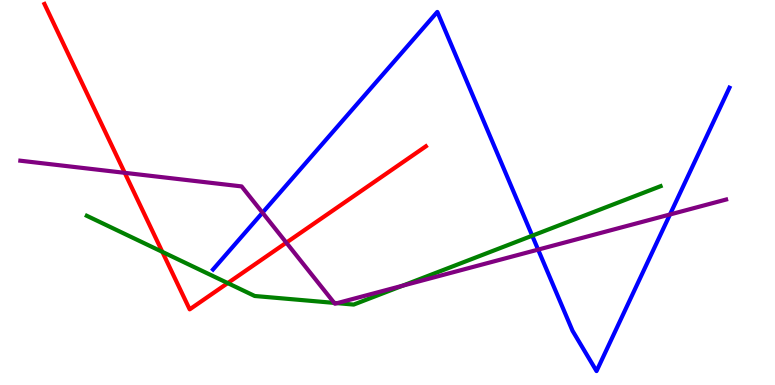[{'lines': ['blue', 'red'], 'intersections': []}, {'lines': ['green', 'red'], 'intersections': [{'x': 2.09, 'y': 3.46}, {'x': 2.94, 'y': 2.65}]}, {'lines': ['purple', 'red'], 'intersections': [{'x': 1.61, 'y': 5.51}, {'x': 3.69, 'y': 3.7}]}, {'lines': ['blue', 'green'], 'intersections': [{'x': 6.87, 'y': 3.88}]}, {'lines': ['blue', 'purple'], 'intersections': [{'x': 3.39, 'y': 4.48}, {'x': 6.94, 'y': 3.52}, {'x': 8.64, 'y': 4.43}]}, {'lines': ['green', 'purple'], 'intersections': [{'x': 4.31, 'y': 2.13}, {'x': 4.35, 'y': 2.13}, {'x': 5.19, 'y': 2.58}]}]